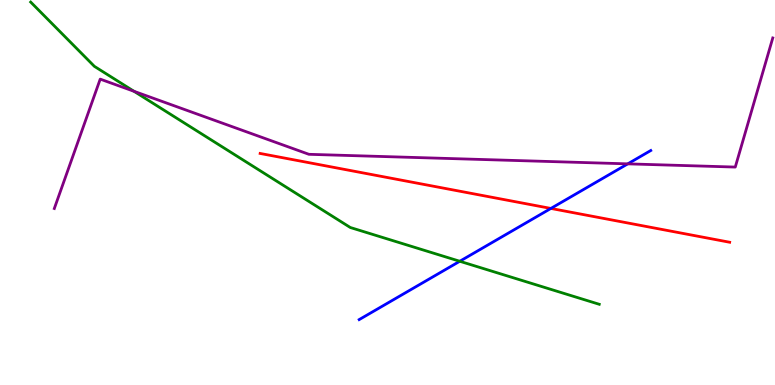[{'lines': ['blue', 'red'], 'intersections': [{'x': 7.11, 'y': 4.59}]}, {'lines': ['green', 'red'], 'intersections': []}, {'lines': ['purple', 'red'], 'intersections': []}, {'lines': ['blue', 'green'], 'intersections': [{'x': 5.93, 'y': 3.21}]}, {'lines': ['blue', 'purple'], 'intersections': [{'x': 8.1, 'y': 5.74}]}, {'lines': ['green', 'purple'], 'intersections': [{'x': 1.73, 'y': 7.63}]}]